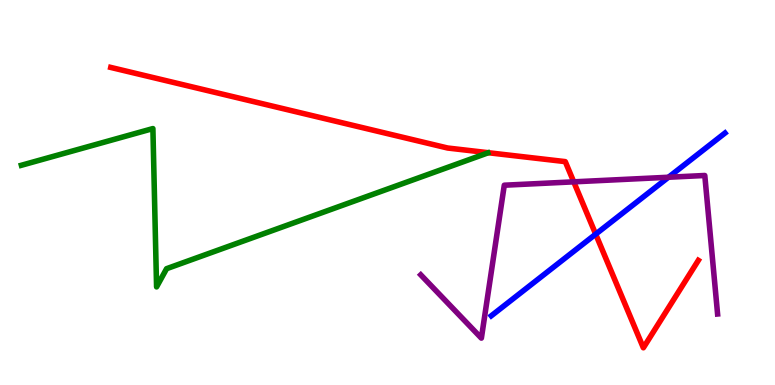[{'lines': ['blue', 'red'], 'intersections': [{'x': 7.69, 'y': 3.92}]}, {'lines': ['green', 'red'], 'intersections': []}, {'lines': ['purple', 'red'], 'intersections': [{'x': 7.4, 'y': 5.28}]}, {'lines': ['blue', 'green'], 'intersections': []}, {'lines': ['blue', 'purple'], 'intersections': [{'x': 8.63, 'y': 5.4}]}, {'lines': ['green', 'purple'], 'intersections': []}]